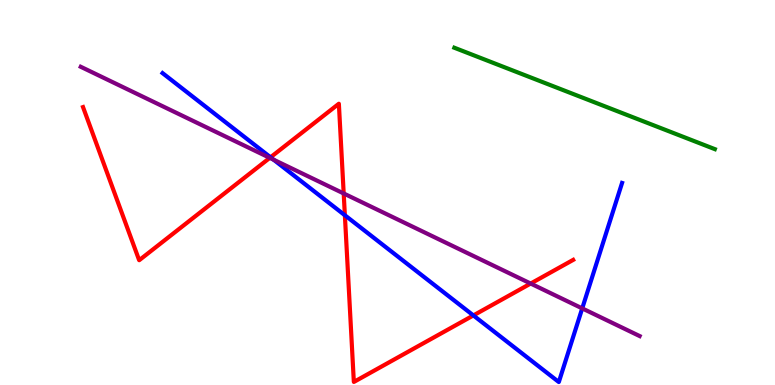[{'lines': ['blue', 'red'], 'intersections': [{'x': 3.49, 'y': 5.91}, {'x': 4.45, 'y': 4.41}, {'x': 6.11, 'y': 1.81}]}, {'lines': ['green', 'red'], 'intersections': []}, {'lines': ['purple', 'red'], 'intersections': [{'x': 3.48, 'y': 5.9}, {'x': 4.43, 'y': 4.97}, {'x': 6.85, 'y': 2.64}]}, {'lines': ['blue', 'green'], 'intersections': []}, {'lines': ['blue', 'purple'], 'intersections': [{'x': 3.53, 'y': 5.85}, {'x': 7.51, 'y': 1.99}]}, {'lines': ['green', 'purple'], 'intersections': []}]